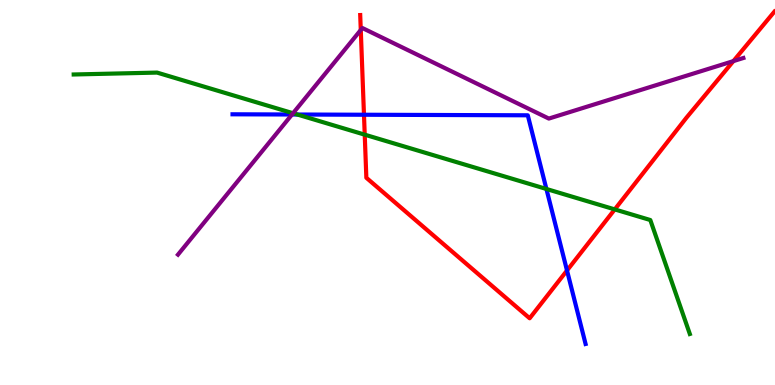[{'lines': ['blue', 'red'], 'intersections': [{'x': 4.7, 'y': 7.02}, {'x': 7.32, 'y': 2.97}]}, {'lines': ['green', 'red'], 'intersections': [{'x': 4.71, 'y': 6.5}, {'x': 7.93, 'y': 4.56}]}, {'lines': ['purple', 'red'], 'intersections': [{'x': 4.66, 'y': 9.22}, {'x': 9.46, 'y': 8.41}]}, {'lines': ['blue', 'green'], 'intersections': [{'x': 3.84, 'y': 7.03}, {'x': 7.05, 'y': 5.09}]}, {'lines': ['blue', 'purple'], 'intersections': [{'x': 3.77, 'y': 7.03}]}, {'lines': ['green', 'purple'], 'intersections': [{'x': 3.78, 'y': 7.06}]}]